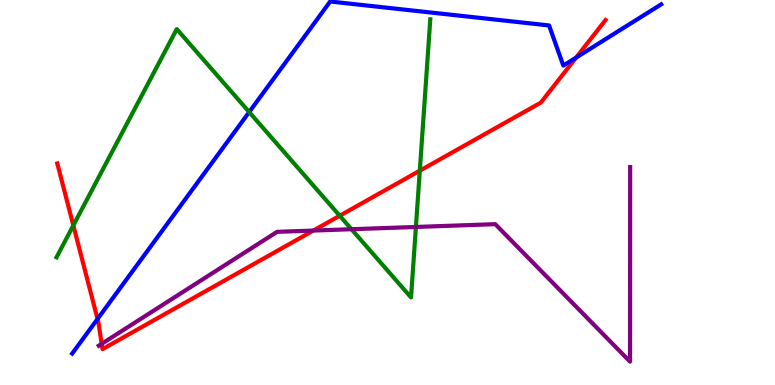[{'lines': ['blue', 'red'], 'intersections': [{'x': 1.26, 'y': 1.71}, {'x': 7.43, 'y': 8.5}]}, {'lines': ['green', 'red'], 'intersections': [{'x': 0.946, 'y': 4.15}, {'x': 4.38, 'y': 4.4}, {'x': 5.42, 'y': 5.57}]}, {'lines': ['purple', 'red'], 'intersections': [{'x': 1.31, 'y': 1.07}, {'x': 4.04, 'y': 4.01}]}, {'lines': ['blue', 'green'], 'intersections': [{'x': 3.22, 'y': 7.09}]}, {'lines': ['blue', 'purple'], 'intersections': []}, {'lines': ['green', 'purple'], 'intersections': [{'x': 4.54, 'y': 4.05}, {'x': 5.37, 'y': 4.11}]}]